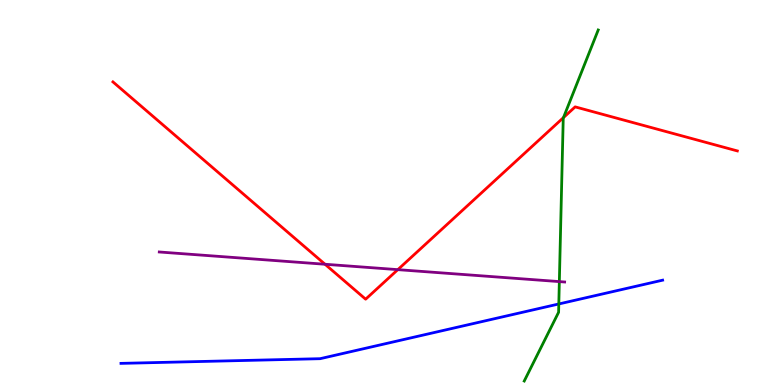[{'lines': ['blue', 'red'], 'intersections': []}, {'lines': ['green', 'red'], 'intersections': [{'x': 7.27, 'y': 6.95}]}, {'lines': ['purple', 'red'], 'intersections': [{'x': 4.19, 'y': 3.14}, {'x': 5.13, 'y': 3.0}]}, {'lines': ['blue', 'green'], 'intersections': [{'x': 7.21, 'y': 2.1}]}, {'lines': ['blue', 'purple'], 'intersections': []}, {'lines': ['green', 'purple'], 'intersections': [{'x': 7.22, 'y': 2.69}]}]